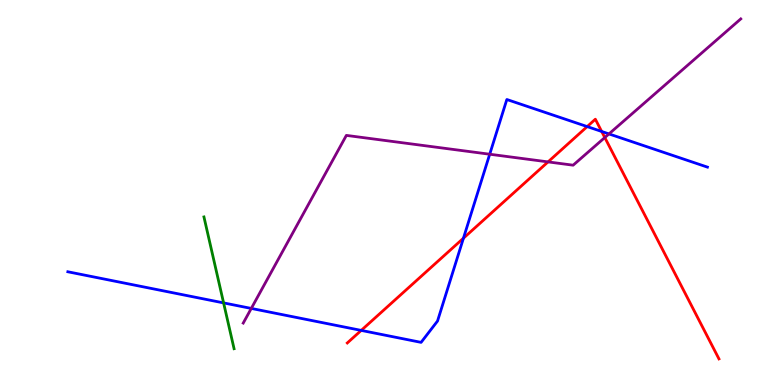[{'lines': ['blue', 'red'], 'intersections': [{'x': 4.66, 'y': 1.42}, {'x': 5.98, 'y': 3.81}, {'x': 7.58, 'y': 6.71}, {'x': 7.76, 'y': 6.59}]}, {'lines': ['green', 'red'], 'intersections': []}, {'lines': ['purple', 'red'], 'intersections': [{'x': 7.07, 'y': 5.79}, {'x': 7.8, 'y': 6.43}]}, {'lines': ['blue', 'green'], 'intersections': [{'x': 2.89, 'y': 2.13}]}, {'lines': ['blue', 'purple'], 'intersections': [{'x': 3.24, 'y': 1.99}, {'x': 6.32, 'y': 5.99}, {'x': 7.86, 'y': 6.52}]}, {'lines': ['green', 'purple'], 'intersections': []}]